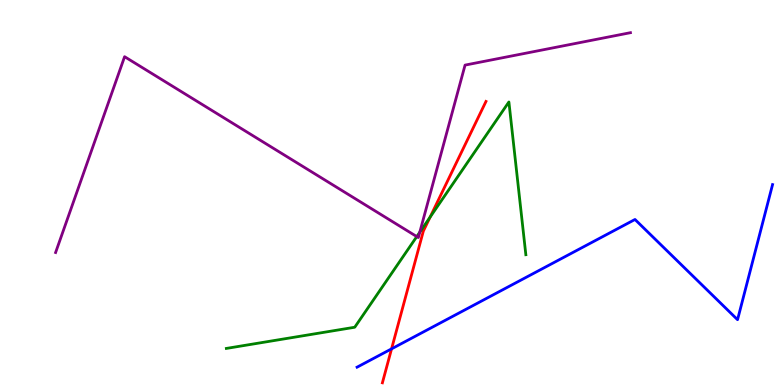[{'lines': ['blue', 'red'], 'intersections': [{'x': 5.05, 'y': 0.939}]}, {'lines': ['green', 'red'], 'intersections': [{'x': 5.55, 'y': 4.36}]}, {'lines': ['purple', 'red'], 'intersections': []}, {'lines': ['blue', 'green'], 'intersections': []}, {'lines': ['blue', 'purple'], 'intersections': []}, {'lines': ['green', 'purple'], 'intersections': [{'x': 5.38, 'y': 3.85}, {'x': 5.42, 'y': 3.97}]}]